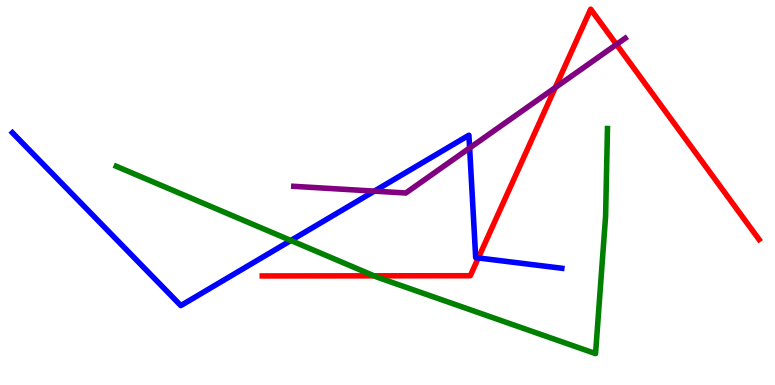[{'lines': ['blue', 'red'], 'intersections': [{'x': 6.17, 'y': 3.3}]}, {'lines': ['green', 'red'], 'intersections': [{'x': 4.83, 'y': 2.84}]}, {'lines': ['purple', 'red'], 'intersections': [{'x': 7.16, 'y': 7.73}, {'x': 7.95, 'y': 8.85}]}, {'lines': ['blue', 'green'], 'intersections': [{'x': 3.75, 'y': 3.75}]}, {'lines': ['blue', 'purple'], 'intersections': [{'x': 4.83, 'y': 5.04}, {'x': 6.06, 'y': 6.16}]}, {'lines': ['green', 'purple'], 'intersections': []}]